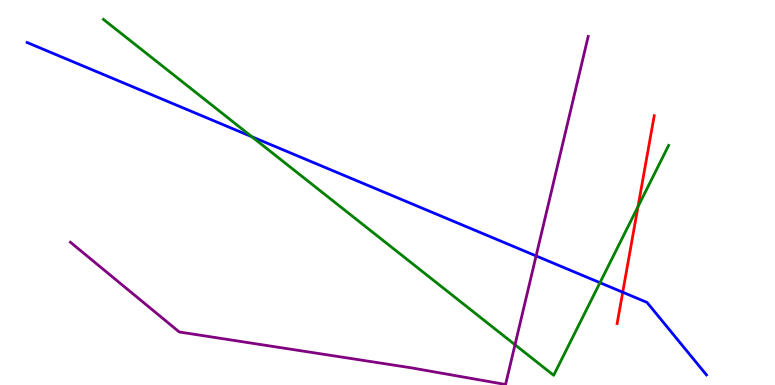[{'lines': ['blue', 'red'], 'intersections': [{'x': 8.04, 'y': 2.41}]}, {'lines': ['green', 'red'], 'intersections': [{'x': 8.23, 'y': 4.63}]}, {'lines': ['purple', 'red'], 'intersections': []}, {'lines': ['blue', 'green'], 'intersections': [{'x': 3.25, 'y': 6.45}, {'x': 7.74, 'y': 2.66}]}, {'lines': ['blue', 'purple'], 'intersections': [{'x': 6.92, 'y': 3.35}]}, {'lines': ['green', 'purple'], 'intersections': [{'x': 6.65, 'y': 1.05}]}]